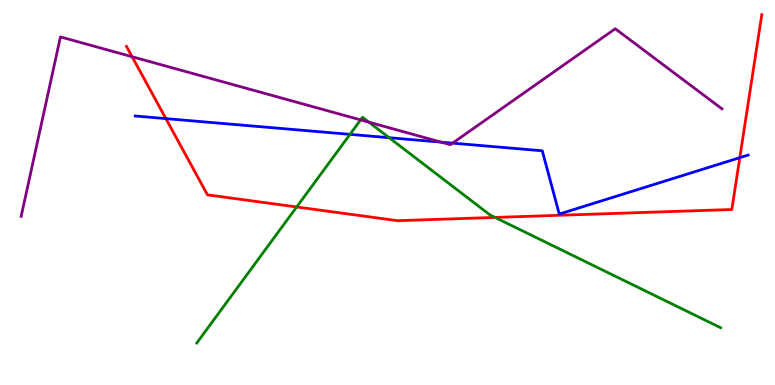[{'lines': ['blue', 'red'], 'intersections': [{'x': 2.14, 'y': 6.92}, {'x': 9.55, 'y': 5.9}]}, {'lines': ['green', 'red'], 'intersections': [{'x': 3.83, 'y': 4.62}, {'x': 6.39, 'y': 4.35}]}, {'lines': ['purple', 'red'], 'intersections': [{'x': 1.7, 'y': 8.53}]}, {'lines': ['blue', 'green'], 'intersections': [{'x': 4.52, 'y': 6.51}, {'x': 5.02, 'y': 6.42}]}, {'lines': ['blue', 'purple'], 'intersections': [{'x': 5.69, 'y': 6.31}, {'x': 5.84, 'y': 6.28}]}, {'lines': ['green', 'purple'], 'intersections': [{'x': 4.65, 'y': 6.89}, {'x': 4.76, 'y': 6.83}]}]